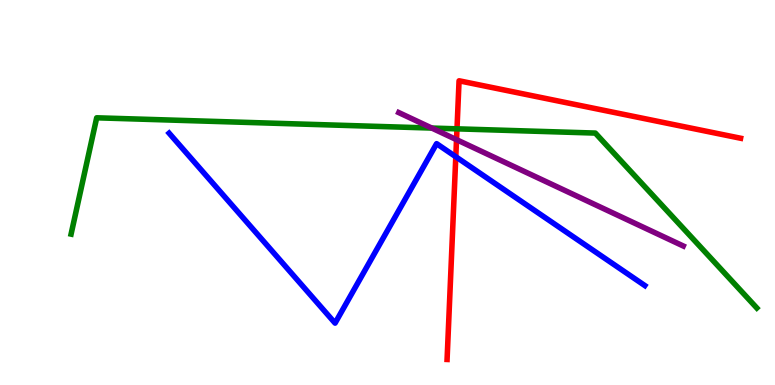[{'lines': ['blue', 'red'], 'intersections': [{'x': 5.88, 'y': 5.93}]}, {'lines': ['green', 'red'], 'intersections': [{'x': 5.9, 'y': 6.65}]}, {'lines': ['purple', 'red'], 'intersections': [{'x': 5.89, 'y': 6.37}]}, {'lines': ['blue', 'green'], 'intersections': []}, {'lines': ['blue', 'purple'], 'intersections': []}, {'lines': ['green', 'purple'], 'intersections': [{'x': 5.57, 'y': 6.67}]}]